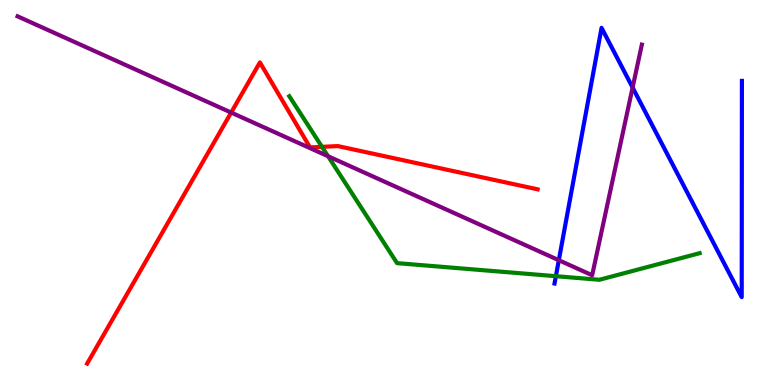[{'lines': ['blue', 'red'], 'intersections': []}, {'lines': ['green', 'red'], 'intersections': [{'x': 4.15, 'y': 6.19}]}, {'lines': ['purple', 'red'], 'intersections': [{'x': 2.98, 'y': 7.08}]}, {'lines': ['blue', 'green'], 'intersections': [{'x': 7.17, 'y': 2.83}]}, {'lines': ['blue', 'purple'], 'intersections': [{'x': 7.21, 'y': 3.24}, {'x': 8.16, 'y': 7.73}]}, {'lines': ['green', 'purple'], 'intersections': [{'x': 4.23, 'y': 5.94}]}]